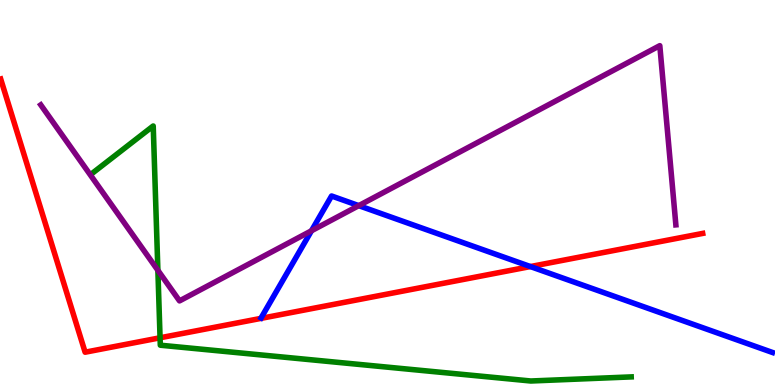[{'lines': ['blue', 'red'], 'intersections': [{'x': 6.84, 'y': 3.08}]}, {'lines': ['green', 'red'], 'intersections': [{'x': 2.07, 'y': 1.23}]}, {'lines': ['purple', 'red'], 'intersections': []}, {'lines': ['blue', 'green'], 'intersections': []}, {'lines': ['blue', 'purple'], 'intersections': [{'x': 4.02, 'y': 4.01}, {'x': 4.63, 'y': 4.66}]}, {'lines': ['green', 'purple'], 'intersections': [{'x': 2.04, 'y': 2.98}]}]